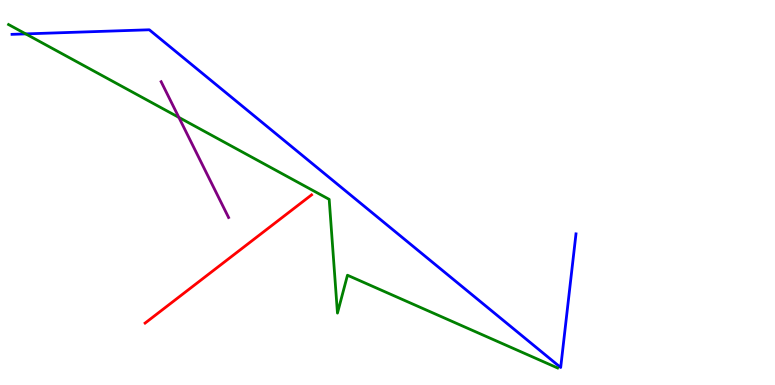[{'lines': ['blue', 'red'], 'intersections': []}, {'lines': ['green', 'red'], 'intersections': []}, {'lines': ['purple', 'red'], 'intersections': []}, {'lines': ['blue', 'green'], 'intersections': [{'x': 0.332, 'y': 9.12}]}, {'lines': ['blue', 'purple'], 'intersections': []}, {'lines': ['green', 'purple'], 'intersections': [{'x': 2.31, 'y': 6.95}]}]